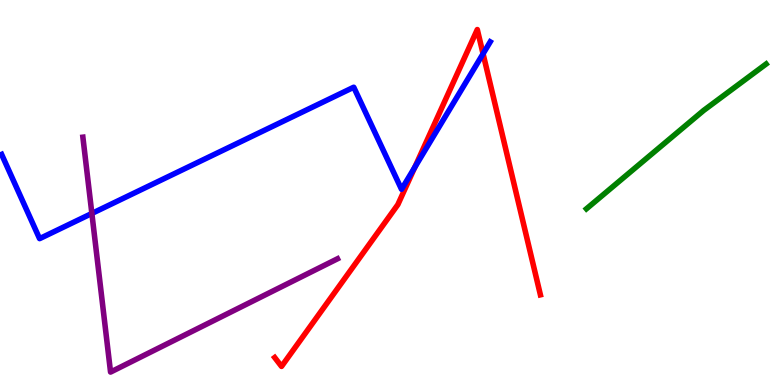[{'lines': ['blue', 'red'], 'intersections': [{'x': 5.35, 'y': 5.66}, {'x': 6.23, 'y': 8.6}]}, {'lines': ['green', 'red'], 'intersections': []}, {'lines': ['purple', 'red'], 'intersections': []}, {'lines': ['blue', 'green'], 'intersections': []}, {'lines': ['blue', 'purple'], 'intersections': [{'x': 1.19, 'y': 4.46}]}, {'lines': ['green', 'purple'], 'intersections': []}]